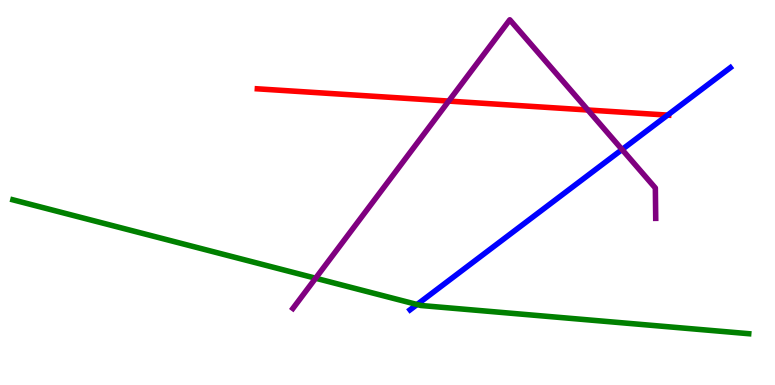[{'lines': ['blue', 'red'], 'intersections': [{'x': 8.61, 'y': 7.01}]}, {'lines': ['green', 'red'], 'intersections': []}, {'lines': ['purple', 'red'], 'intersections': [{'x': 5.79, 'y': 7.37}, {'x': 7.59, 'y': 7.14}]}, {'lines': ['blue', 'green'], 'intersections': [{'x': 5.38, 'y': 2.09}]}, {'lines': ['blue', 'purple'], 'intersections': [{'x': 8.03, 'y': 6.12}]}, {'lines': ['green', 'purple'], 'intersections': [{'x': 4.07, 'y': 2.77}]}]